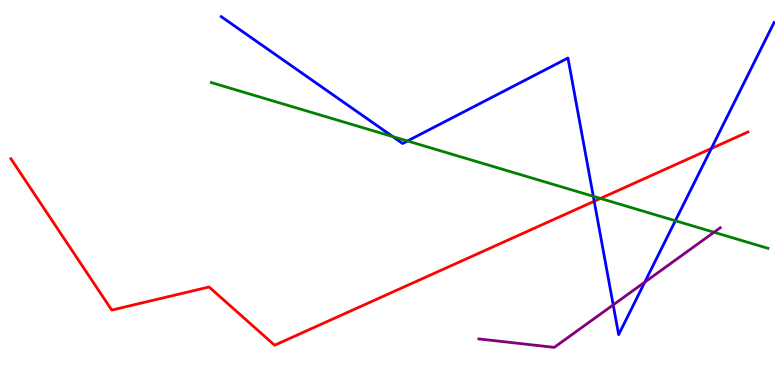[{'lines': ['blue', 'red'], 'intersections': [{'x': 7.67, 'y': 4.77}, {'x': 9.18, 'y': 6.14}]}, {'lines': ['green', 'red'], 'intersections': [{'x': 7.75, 'y': 4.85}]}, {'lines': ['purple', 'red'], 'intersections': []}, {'lines': ['blue', 'green'], 'intersections': [{'x': 5.07, 'y': 6.45}, {'x': 5.26, 'y': 6.34}, {'x': 7.66, 'y': 4.9}, {'x': 8.71, 'y': 4.27}]}, {'lines': ['blue', 'purple'], 'intersections': [{'x': 7.91, 'y': 2.08}, {'x': 8.32, 'y': 2.67}]}, {'lines': ['green', 'purple'], 'intersections': [{'x': 9.21, 'y': 3.97}]}]